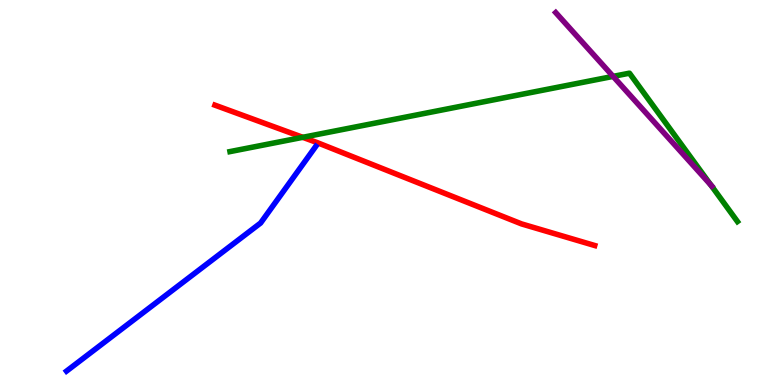[{'lines': ['blue', 'red'], 'intersections': []}, {'lines': ['green', 'red'], 'intersections': [{'x': 3.91, 'y': 6.43}]}, {'lines': ['purple', 'red'], 'intersections': []}, {'lines': ['blue', 'green'], 'intersections': []}, {'lines': ['blue', 'purple'], 'intersections': []}, {'lines': ['green', 'purple'], 'intersections': [{'x': 7.91, 'y': 8.02}, {'x': 9.17, 'y': 5.19}]}]